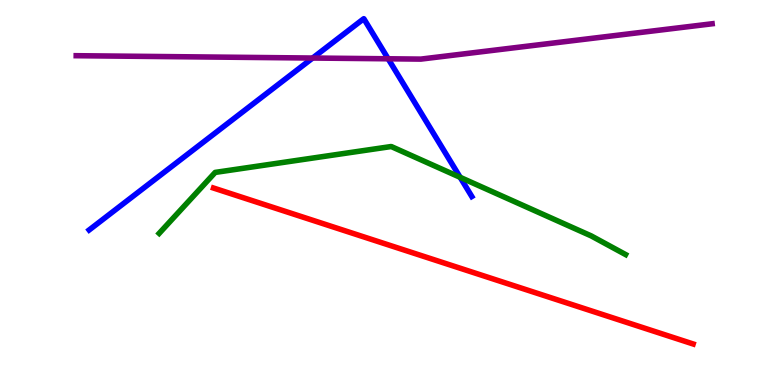[{'lines': ['blue', 'red'], 'intersections': []}, {'lines': ['green', 'red'], 'intersections': []}, {'lines': ['purple', 'red'], 'intersections': []}, {'lines': ['blue', 'green'], 'intersections': [{'x': 5.94, 'y': 5.39}]}, {'lines': ['blue', 'purple'], 'intersections': [{'x': 4.03, 'y': 8.49}, {'x': 5.01, 'y': 8.47}]}, {'lines': ['green', 'purple'], 'intersections': []}]